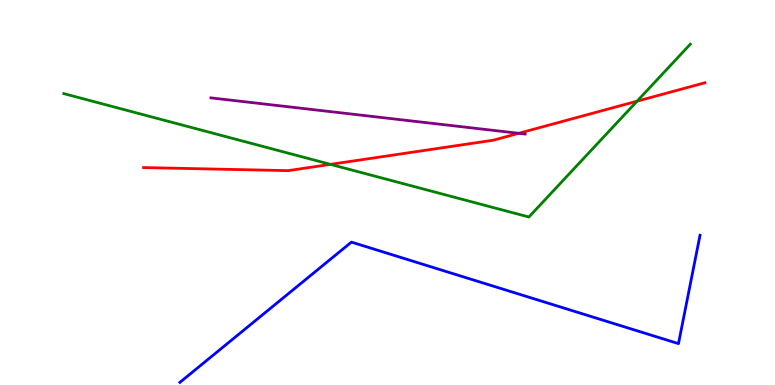[{'lines': ['blue', 'red'], 'intersections': []}, {'lines': ['green', 'red'], 'intersections': [{'x': 4.26, 'y': 5.73}, {'x': 8.22, 'y': 7.37}]}, {'lines': ['purple', 'red'], 'intersections': [{'x': 6.69, 'y': 6.54}]}, {'lines': ['blue', 'green'], 'intersections': []}, {'lines': ['blue', 'purple'], 'intersections': []}, {'lines': ['green', 'purple'], 'intersections': []}]